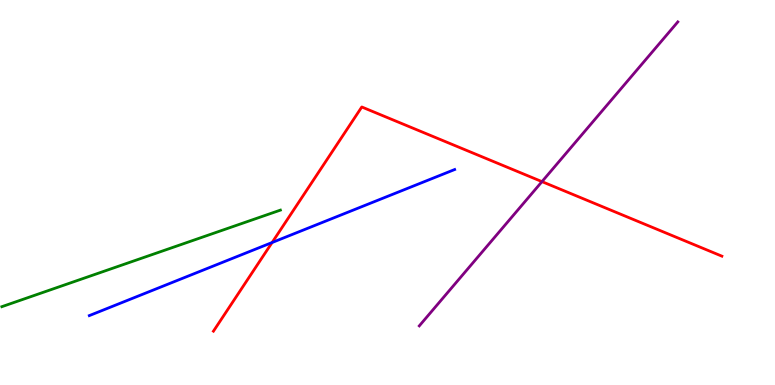[{'lines': ['blue', 'red'], 'intersections': [{'x': 3.51, 'y': 3.7}]}, {'lines': ['green', 'red'], 'intersections': []}, {'lines': ['purple', 'red'], 'intersections': [{'x': 6.99, 'y': 5.28}]}, {'lines': ['blue', 'green'], 'intersections': []}, {'lines': ['blue', 'purple'], 'intersections': []}, {'lines': ['green', 'purple'], 'intersections': []}]